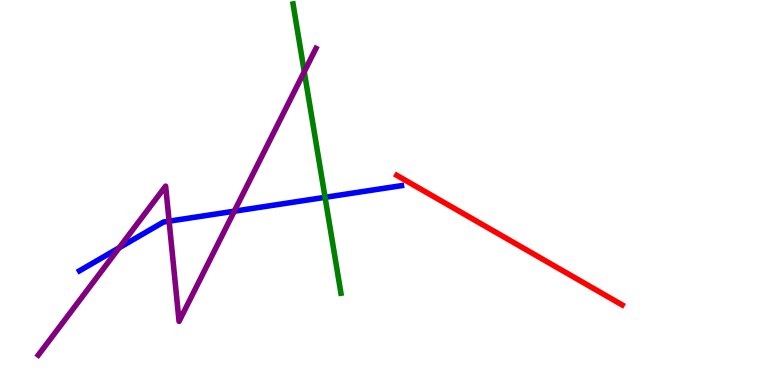[{'lines': ['blue', 'red'], 'intersections': []}, {'lines': ['green', 'red'], 'intersections': []}, {'lines': ['purple', 'red'], 'intersections': []}, {'lines': ['blue', 'green'], 'intersections': [{'x': 4.19, 'y': 4.87}]}, {'lines': ['blue', 'purple'], 'intersections': [{'x': 1.54, 'y': 3.56}, {'x': 2.18, 'y': 4.26}, {'x': 3.02, 'y': 4.51}]}, {'lines': ['green', 'purple'], 'intersections': [{'x': 3.93, 'y': 8.14}]}]